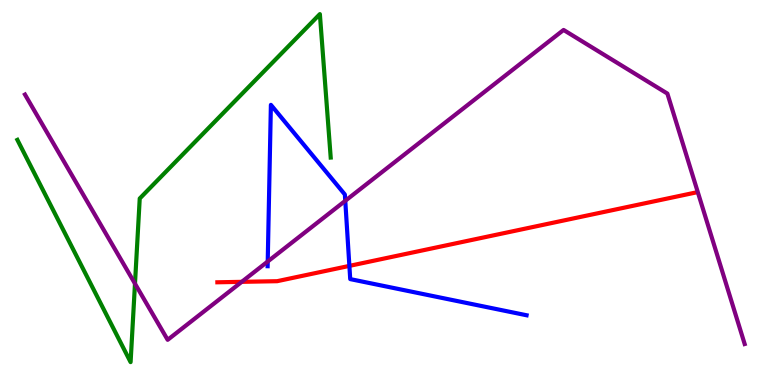[{'lines': ['blue', 'red'], 'intersections': [{'x': 4.51, 'y': 3.09}]}, {'lines': ['green', 'red'], 'intersections': []}, {'lines': ['purple', 'red'], 'intersections': [{'x': 3.12, 'y': 2.68}]}, {'lines': ['blue', 'green'], 'intersections': []}, {'lines': ['blue', 'purple'], 'intersections': [{'x': 3.45, 'y': 3.21}, {'x': 4.46, 'y': 4.78}]}, {'lines': ['green', 'purple'], 'intersections': [{'x': 1.74, 'y': 2.63}]}]